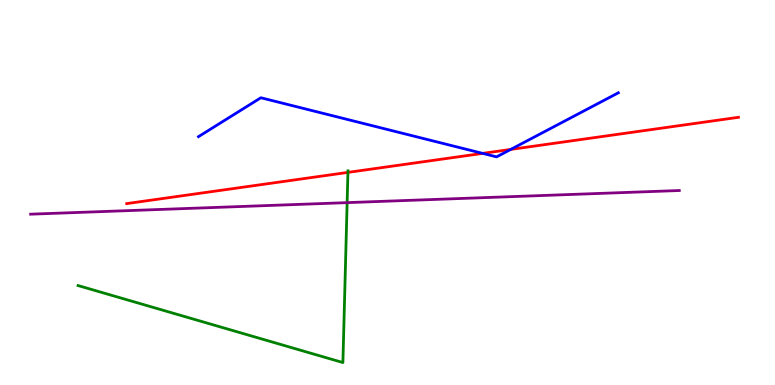[{'lines': ['blue', 'red'], 'intersections': [{'x': 6.23, 'y': 6.02}, {'x': 6.59, 'y': 6.12}]}, {'lines': ['green', 'red'], 'intersections': [{'x': 4.49, 'y': 5.52}]}, {'lines': ['purple', 'red'], 'intersections': []}, {'lines': ['blue', 'green'], 'intersections': []}, {'lines': ['blue', 'purple'], 'intersections': []}, {'lines': ['green', 'purple'], 'intersections': [{'x': 4.48, 'y': 4.74}]}]